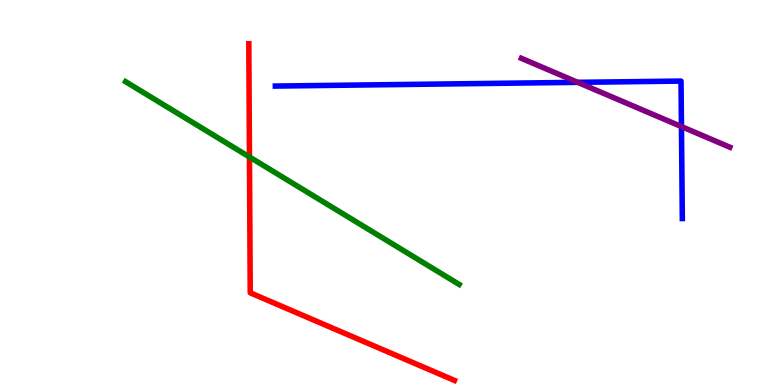[{'lines': ['blue', 'red'], 'intersections': []}, {'lines': ['green', 'red'], 'intersections': [{'x': 3.22, 'y': 5.92}]}, {'lines': ['purple', 'red'], 'intersections': []}, {'lines': ['blue', 'green'], 'intersections': []}, {'lines': ['blue', 'purple'], 'intersections': [{'x': 7.45, 'y': 7.86}, {'x': 8.79, 'y': 6.71}]}, {'lines': ['green', 'purple'], 'intersections': []}]